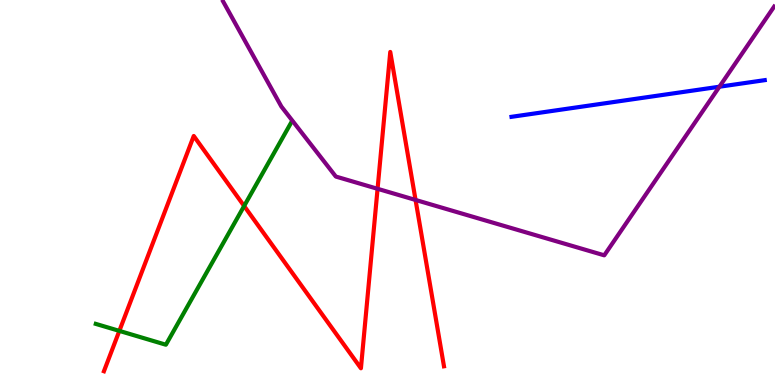[{'lines': ['blue', 'red'], 'intersections': []}, {'lines': ['green', 'red'], 'intersections': [{'x': 1.54, 'y': 1.41}, {'x': 3.15, 'y': 4.65}]}, {'lines': ['purple', 'red'], 'intersections': [{'x': 4.87, 'y': 5.1}, {'x': 5.36, 'y': 4.81}]}, {'lines': ['blue', 'green'], 'intersections': []}, {'lines': ['blue', 'purple'], 'intersections': [{'x': 9.28, 'y': 7.75}]}, {'lines': ['green', 'purple'], 'intersections': []}]